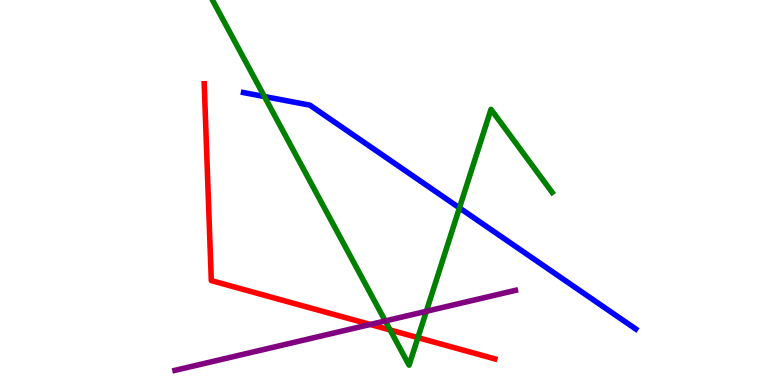[{'lines': ['blue', 'red'], 'intersections': []}, {'lines': ['green', 'red'], 'intersections': [{'x': 5.03, 'y': 1.43}, {'x': 5.39, 'y': 1.23}]}, {'lines': ['purple', 'red'], 'intersections': [{'x': 4.78, 'y': 1.57}]}, {'lines': ['blue', 'green'], 'intersections': [{'x': 3.41, 'y': 7.49}, {'x': 5.93, 'y': 4.6}]}, {'lines': ['blue', 'purple'], 'intersections': []}, {'lines': ['green', 'purple'], 'intersections': [{'x': 4.97, 'y': 1.66}, {'x': 5.5, 'y': 1.91}]}]